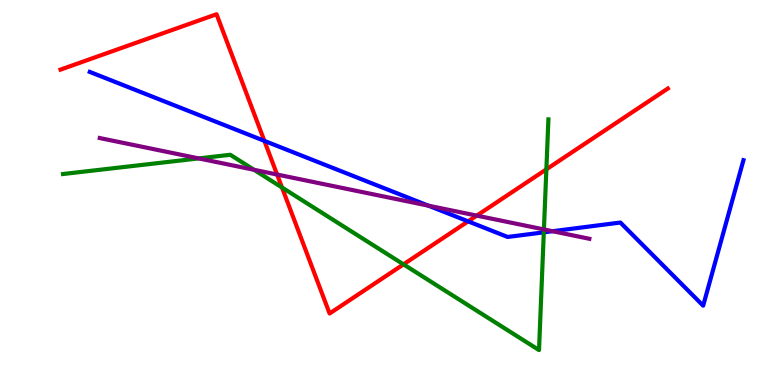[{'lines': ['blue', 'red'], 'intersections': [{'x': 3.41, 'y': 6.34}, {'x': 6.04, 'y': 4.25}]}, {'lines': ['green', 'red'], 'intersections': [{'x': 3.64, 'y': 5.13}, {'x': 5.21, 'y': 3.13}, {'x': 7.05, 'y': 5.6}]}, {'lines': ['purple', 'red'], 'intersections': [{'x': 3.58, 'y': 5.47}, {'x': 6.15, 'y': 4.4}]}, {'lines': ['blue', 'green'], 'intersections': [{'x': 7.02, 'y': 3.97}]}, {'lines': ['blue', 'purple'], 'intersections': [{'x': 5.53, 'y': 4.66}, {'x': 7.13, 'y': 3.99}]}, {'lines': ['green', 'purple'], 'intersections': [{'x': 2.56, 'y': 5.89}, {'x': 3.28, 'y': 5.59}, {'x': 7.02, 'y': 4.04}]}]